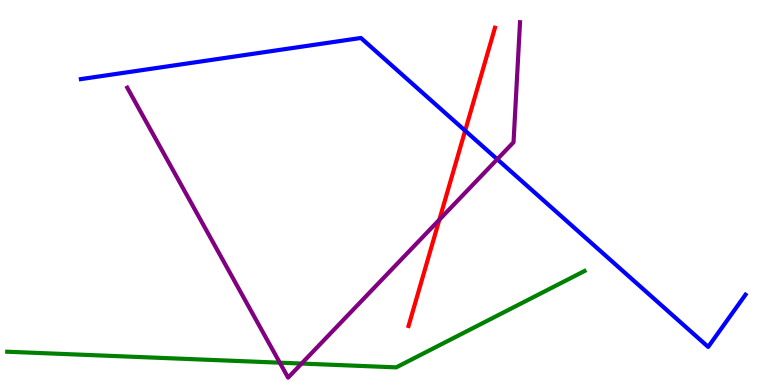[{'lines': ['blue', 'red'], 'intersections': [{'x': 6.0, 'y': 6.61}]}, {'lines': ['green', 'red'], 'intersections': []}, {'lines': ['purple', 'red'], 'intersections': [{'x': 5.67, 'y': 4.29}]}, {'lines': ['blue', 'green'], 'intersections': []}, {'lines': ['blue', 'purple'], 'intersections': [{'x': 6.42, 'y': 5.86}]}, {'lines': ['green', 'purple'], 'intersections': [{'x': 3.61, 'y': 0.58}, {'x': 3.89, 'y': 0.557}]}]